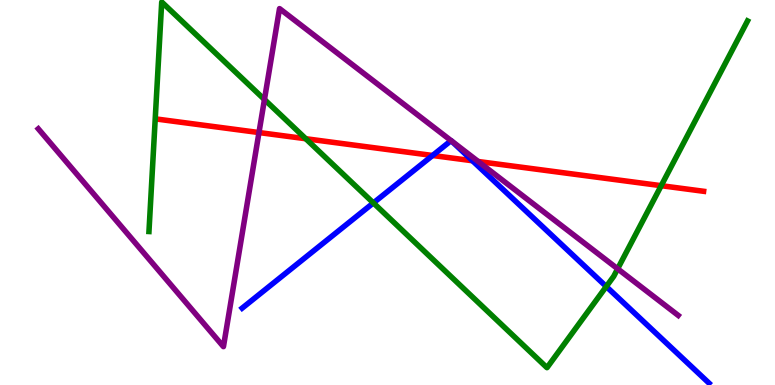[{'lines': ['blue', 'red'], 'intersections': [{'x': 5.58, 'y': 5.96}, {'x': 6.1, 'y': 5.82}]}, {'lines': ['green', 'red'], 'intersections': [{'x': 3.95, 'y': 6.4}, {'x': 8.53, 'y': 5.18}]}, {'lines': ['purple', 'red'], 'intersections': [{'x': 3.34, 'y': 6.56}, {'x': 6.17, 'y': 5.8}]}, {'lines': ['blue', 'green'], 'intersections': [{'x': 4.82, 'y': 4.73}, {'x': 7.82, 'y': 2.56}]}, {'lines': ['blue', 'purple'], 'intersections': []}, {'lines': ['green', 'purple'], 'intersections': [{'x': 3.41, 'y': 7.42}, {'x': 7.97, 'y': 3.02}]}]